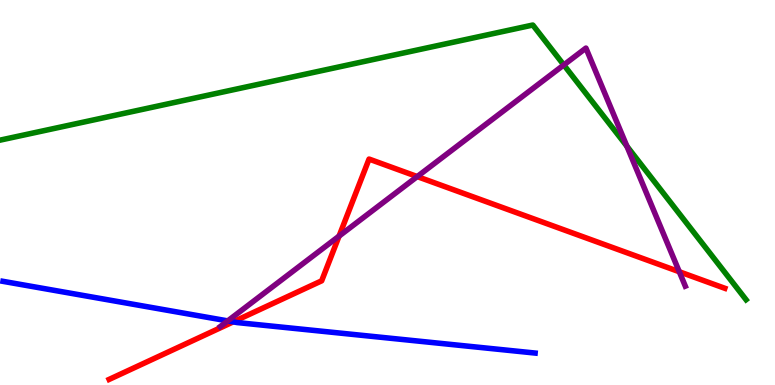[{'lines': ['blue', 'red'], 'intersections': [{'x': 3.01, 'y': 1.64}]}, {'lines': ['green', 'red'], 'intersections': []}, {'lines': ['purple', 'red'], 'intersections': [{'x': 4.38, 'y': 3.87}, {'x': 5.38, 'y': 5.41}, {'x': 8.77, 'y': 2.94}]}, {'lines': ['blue', 'green'], 'intersections': []}, {'lines': ['blue', 'purple'], 'intersections': [{'x': 2.94, 'y': 1.67}]}, {'lines': ['green', 'purple'], 'intersections': [{'x': 7.27, 'y': 8.31}, {'x': 8.09, 'y': 6.2}]}]